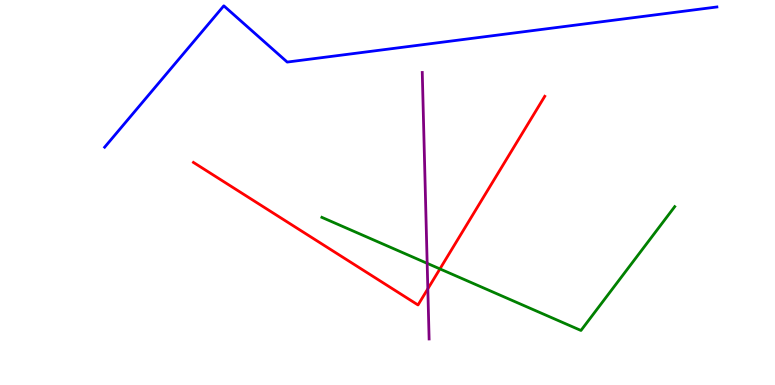[{'lines': ['blue', 'red'], 'intersections': []}, {'lines': ['green', 'red'], 'intersections': [{'x': 5.68, 'y': 3.02}]}, {'lines': ['purple', 'red'], 'intersections': [{'x': 5.52, 'y': 2.5}]}, {'lines': ['blue', 'green'], 'intersections': []}, {'lines': ['blue', 'purple'], 'intersections': []}, {'lines': ['green', 'purple'], 'intersections': [{'x': 5.51, 'y': 3.16}]}]